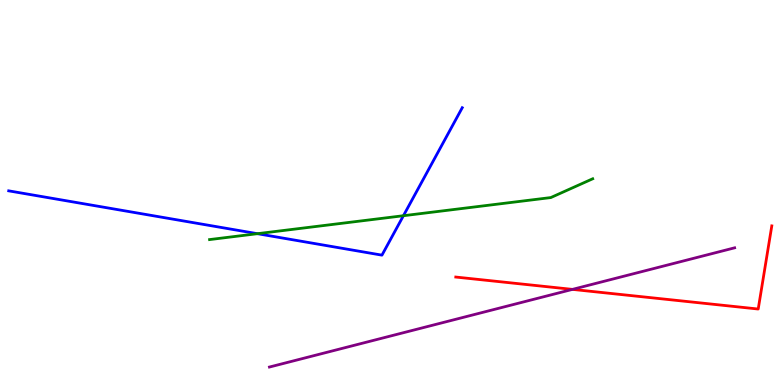[{'lines': ['blue', 'red'], 'intersections': []}, {'lines': ['green', 'red'], 'intersections': []}, {'lines': ['purple', 'red'], 'intersections': [{'x': 7.39, 'y': 2.48}]}, {'lines': ['blue', 'green'], 'intersections': [{'x': 3.32, 'y': 3.93}, {'x': 5.21, 'y': 4.4}]}, {'lines': ['blue', 'purple'], 'intersections': []}, {'lines': ['green', 'purple'], 'intersections': []}]